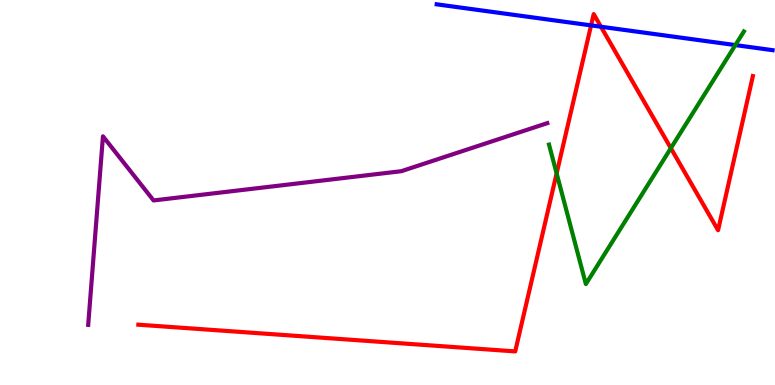[{'lines': ['blue', 'red'], 'intersections': [{'x': 7.63, 'y': 9.34}, {'x': 7.75, 'y': 9.31}]}, {'lines': ['green', 'red'], 'intersections': [{'x': 7.18, 'y': 5.5}, {'x': 8.66, 'y': 6.15}]}, {'lines': ['purple', 'red'], 'intersections': []}, {'lines': ['blue', 'green'], 'intersections': [{'x': 9.49, 'y': 8.83}]}, {'lines': ['blue', 'purple'], 'intersections': []}, {'lines': ['green', 'purple'], 'intersections': []}]